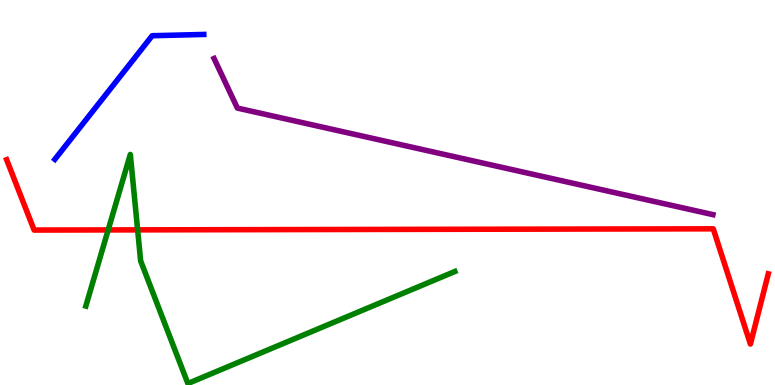[{'lines': ['blue', 'red'], 'intersections': []}, {'lines': ['green', 'red'], 'intersections': [{'x': 1.4, 'y': 4.03}, {'x': 1.78, 'y': 4.03}]}, {'lines': ['purple', 'red'], 'intersections': []}, {'lines': ['blue', 'green'], 'intersections': []}, {'lines': ['blue', 'purple'], 'intersections': []}, {'lines': ['green', 'purple'], 'intersections': []}]